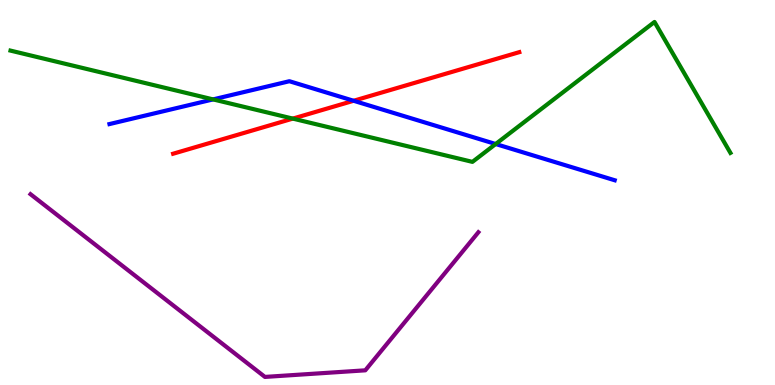[{'lines': ['blue', 'red'], 'intersections': [{'x': 4.56, 'y': 7.38}]}, {'lines': ['green', 'red'], 'intersections': [{'x': 3.78, 'y': 6.92}]}, {'lines': ['purple', 'red'], 'intersections': []}, {'lines': ['blue', 'green'], 'intersections': [{'x': 2.75, 'y': 7.42}, {'x': 6.4, 'y': 6.26}]}, {'lines': ['blue', 'purple'], 'intersections': []}, {'lines': ['green', 'purple'], 'intersections': []}]